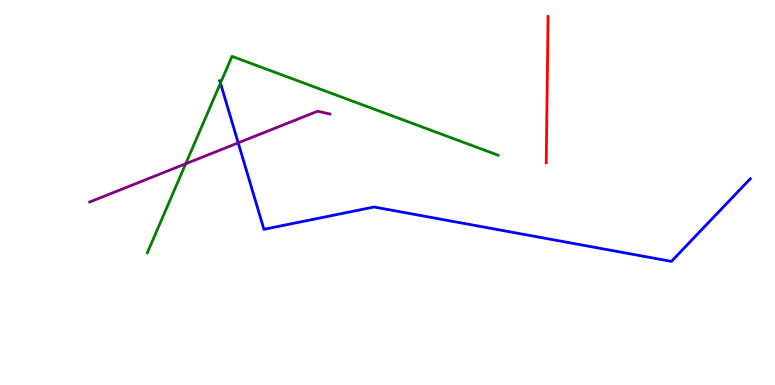[{'lines': ['blue', 'red'], 'intersections': []}, {'lines': ['green', 'red'], 'intersections': []}, {'lines': ['purple', 'red'], 'intersections': []}, {'lines': ['blue', 'green'], 'intersections': [{'x': 2.84, 'y': 7.84}]}, {'lines': ['blue', 'purple'], 'intersections': [{'x': 3.07, 'y': 6.29}]}, {'lines': ['green', 'purple'], 'intersections': [{'x': 2.4, 'y': 5.75}]}]